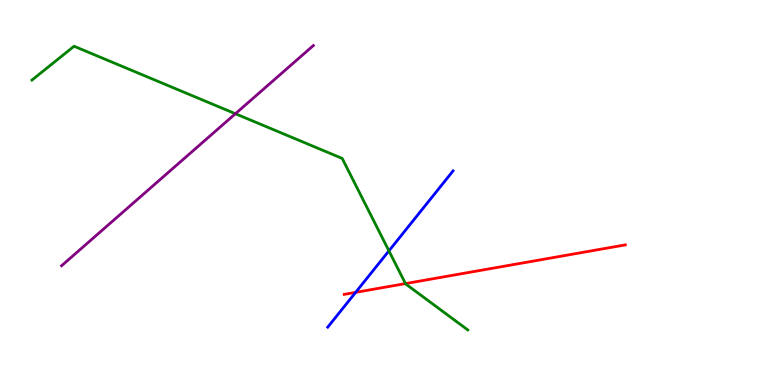[{'lines': ['blue', 'red'], 'intersections': [{'x': 4.59, 'y': 2.41}]}, {'lines': ['green', 'red'], 'intersections': [{'x': 5.23, 'y': 2.63}]}, {'lines': ['purple', 'red'], 'intersections': []}, {'lines': ['blue', 'green'], 'intersections': [{'x': 5.02, 'y': 3.48}]}, {'lines': ['blue', 'purple'], 'intersections': []}, {'lines': ['green', 'purple'], 'intersections': [{'x': 3.04, 'y': 7.05}]}]